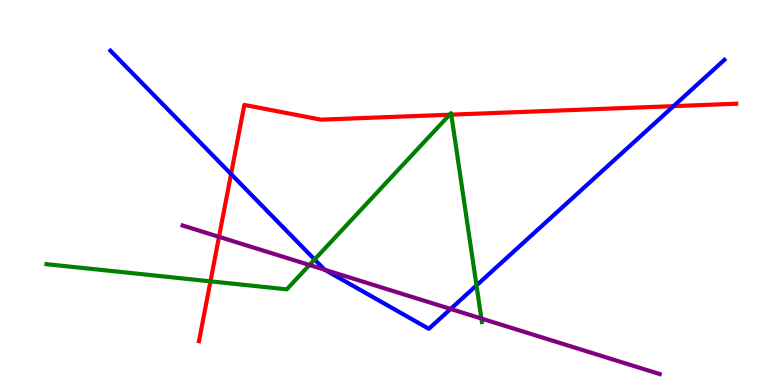[{'lines': ['blue', 'red'], 'intersections': [{'x': 2.98, 'y': 5.48}, {'x': 8.69, 'y': 7.24}]}, {'lines': ['green', 'red'], 'intersections': [{'x': 2.72, 'y': 2.69}, {'x': 5.8, 'y': 7.02}, {'x': 5.82, 'y': 7.02}]}, {'lines': ['purple', 'red'], 'intersections': [{'x': 2.83, 'y': 3.85}]}, {'lines': ['blue', 'green'], 'intersections': [{'x': 4.06, 'y': 3.26}, {'x': 6.15, 'y': 2.59}]}, {'lines': ['blue', 'purple'], 'intersections': [{'x': 4.19, 'y': 2.99}, {'x': 5.81, 'y': 1.98}]}, {'lines': ['green', 'purple'], 'intersections': [{'x': 3.99, 'y': 3.12}, {'x': 6.21, 'y': 1.73}]}]